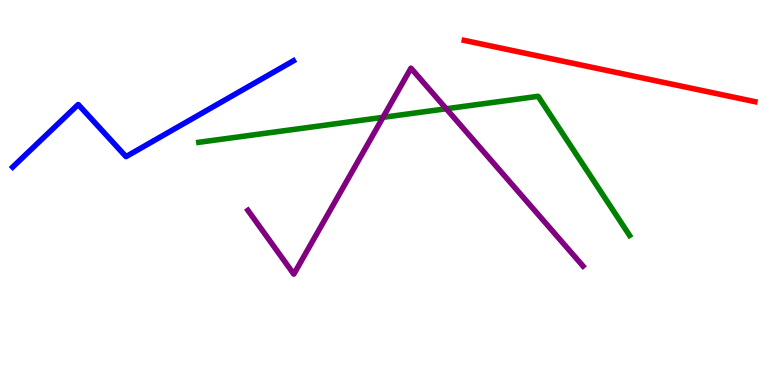[{'lines': ['blue', 'red'], 'intersections': []}, {'lines': ['green', 'red'], 'intersections': []}, {'lines': ['purple', 'red'], 'intersections': []}, {'lines': ['blue', 'green'], 'intersections': []}, {'lines': ['blue', 'purple'], 'intersections': []}, {'lines': ['green', 'purple'], 'intersections': [{'x': 4.94, 'y': 6.95}, {'x': 5.76, 'y': 7.17}]}]